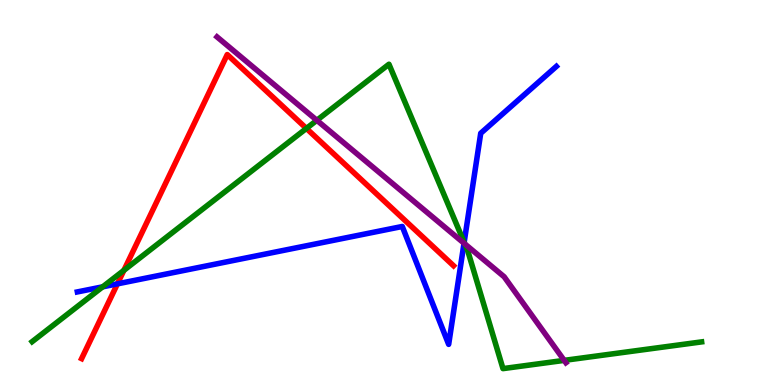[{'lines': ['blue', 'red'], 'intersections': [{'x': 1.52, 'y': 2.63}]}, {'lines': ['green', 'red'], 'intersections': [{'x': 1.6, 'y': 2.98}, {'x': 3.95, 'y': 6.66}]}, {'lines': ['purple', 'red'], 'intersections': []}, {'lines': ['blue', 'green'], 'intersections': [{'x': 1.32, 'y': 2.55}, {'x': 5.99, 'y': 3.7}]}, {'lines': ['blue', 'purple'], 'intersections': [{'x': 5.99, 'y': 3.68}]}, {'lines': ['green', 'purple'], 'intersections': [{'x': 4.09, 'y': 6.88}, {'x': 6.0, 'y': 3.67}, {'x': 7.28, 'y': 0.639}]}]